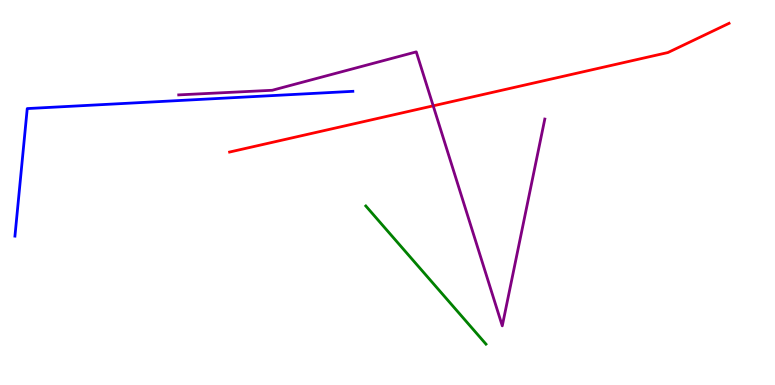[{'lines': ['blue', 'red'], 'intersections': []}, {'lines': ['green', 'red'], 'intersections': []}, {'lines': ['purple', 'red'], 'intersections': [{'x': 5.59, 'y': 7.25}]}, {'lines': ['blue', 'green'], 'intersections': []}, {'lines': ['blue', 'purple'], 'intersections': []}, {'lines': ['green', 'purple'], 'intersections': []}]